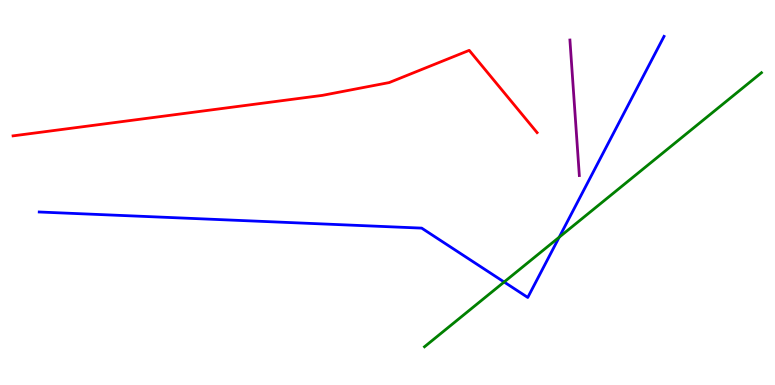[{'lines': ['blue', 'red'], 'intersections': []}, {'lines': ['green', 'red'], 'intersections': []}, {'lines': ['purple', 'red'], 'intersections': []}, {'lines': ['blue', 'green'], 'intersections': [{'x': 6.5, 'y': 2.68}, {'x': 7.22, 'y': 3.84}]}, {'lines': ['blue', 'purple'], 'intersections': []}, {'lines': ['green', 'purple'], 'intersections': []}]